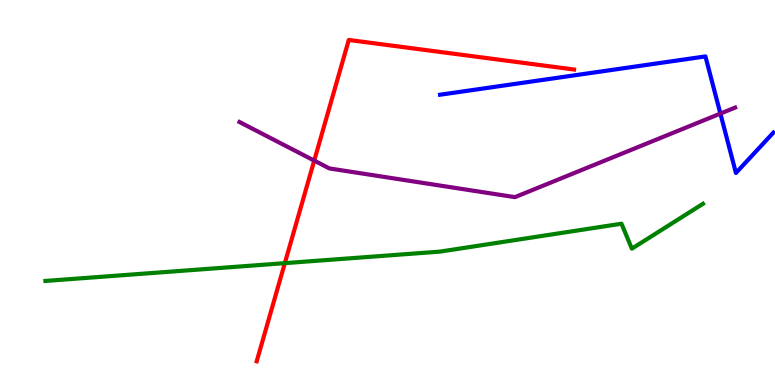[{'lines': ['blue', 'red'], 'intersections': []}, {'lines': ['green', 'red'], 'intersections': [{'x': 3.68, 'y': 3.17}]}, {'lines': ['purple', 'red'], 'intersections': [{'x': 4.05, 'y': 5.83}]}, {'lines': ['blue', 'green'], 'intersections': []}, {'lines': ['blue', 'purple'], 'intersections': [{'x': 9.3, 'y': 7.05}]}, {'lines': ['green', 'purple'], 'intersections': []}]